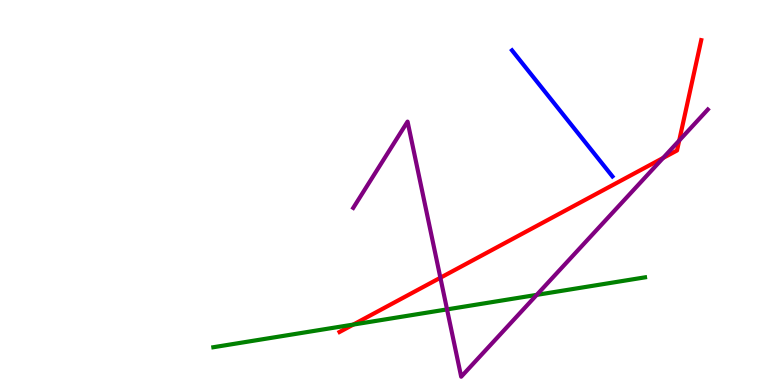[{'lines': ['blue', 'red'], 'intersections': []}, {'lines': ['green', 'red'], 'intersections': [{'x': 4.56, 'y': 1.57}]}, {'lines': ['purple', 'red'], 'intersections': [{'x': 5.68, 'y': 2.79}, {'x': 8.56, 'y': 5.9}, {'x': 8.76, 'y': 6.35}]}, {'lines': ['blue', 'green'], 'intersections': []}, {'lines': ['blue', 'purple'], 'intersections': []}, {'lines': ['green', 'purple'], 'intersections': [{'x': 5.77, 'y': 1.96}, {'x': 6.93, 'y': 2.34}]}]